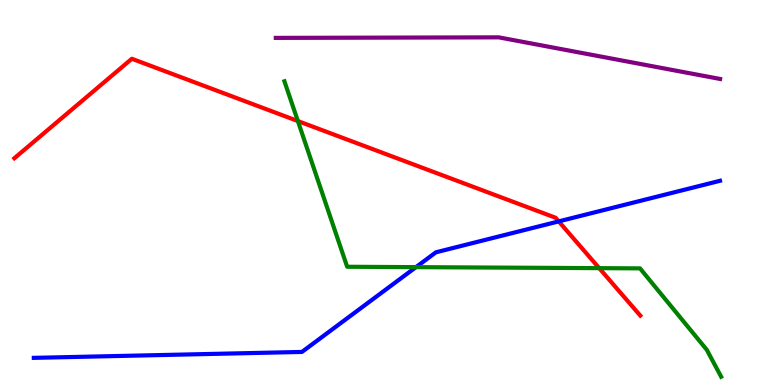[{'lines': ['blue', 'red'], 'intersections': [{'x': 7.21, 'y': 4.25}]}, {'lines': ['green', 'red'], 'intersections': [{'x': 3.84, 'y': 6.86}, {'x': 7.73, 'y': 3.04}]}, {'lines': ['purple', 'red'], 'intersections': []}, {'lines': ['blue', 'green'], 'intersections': [{'x': 5.37, 'y': 3.06}]}, {'lines': ['blue', 'purple'], 'intersections': []}, {'lines': ['green', 'purple'], 'intersections': []}]